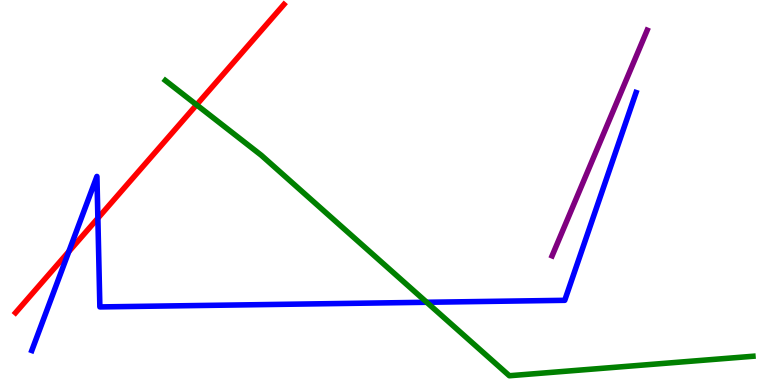[{'lines': ['blue', 'red'], 'intersections': [{'x': 0.888, 'y': 3.47}, {'x': 1.26, 'y': 4.33}]}, {'lines': ['green', 'red'], 'intersections': [{'x': 2.54, 'y': 7.28}]}, {'lines': ['purple', 'red'], 'intersections': []}, {'lines': ['blue', 'green'], 'intersections': [{'x': 5.51, 'y': 2.15}]}, {'lines': ['blue', 'purple'], 'intersections': []}, {'lines': ['green', 'purple'], 'intersections': []}]